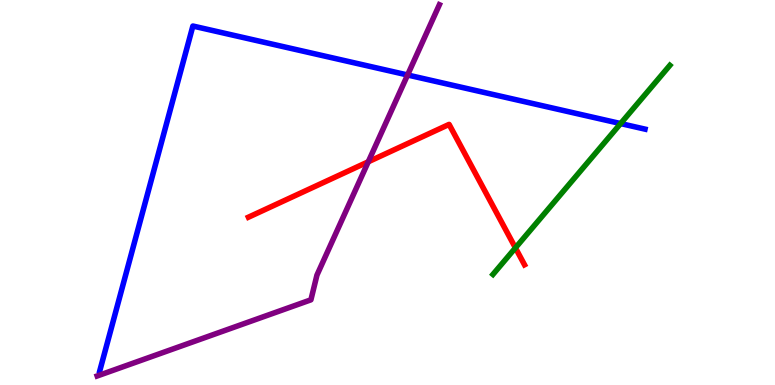[{'lines': ['blue', 'red'], 'intersections': []}, {'lines': ['green', 'red'], 'intersections': [{'x': 6.65, 'y': 3.56}]}, {'lines': ['purple', 'red'], 'intersections': [{'x': 4.75, 'y': 5.8}]}, {'lines': ['blue', 'green'], 'intersections': [{'x': 8.01, 'y': 6.79}]}, {'lines': ['blue', 'purple'], 'intersections': [{'x': 5.26, 'y': 8.05}]}, {'lines': ['green', 'purple'], 'intersections': []}]